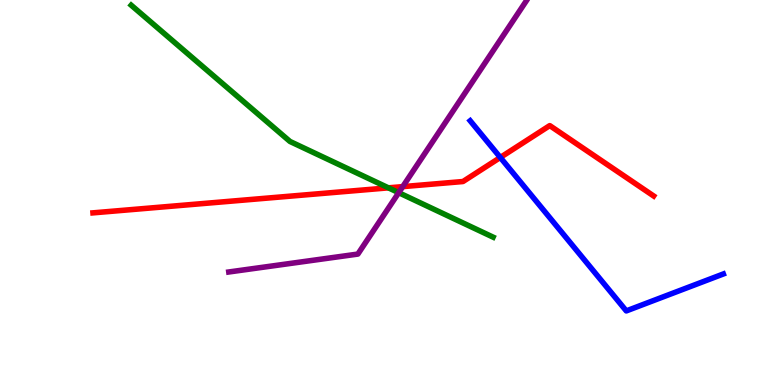[{'lines': ['blue', 'red'], 'intersections': [{'x': 6.46, 'y': 5.91}]}, {'lines': ['green', 'red'], 'intersections': [{'x': 5.01, 'y': 5.12}]}, {'lines': ['purple', 'red'], 'intersections': [{'x': 5.2, 'y': 5.15}]}, {'lines': ['blue', 'green'], 'intersections': []}, {'lines': ['blue', 'purple'], 'intersections': []}, {'lines': ['green', 'purple'], 'intersections': [{'x': 5.14, 'y': 5.0}]}]